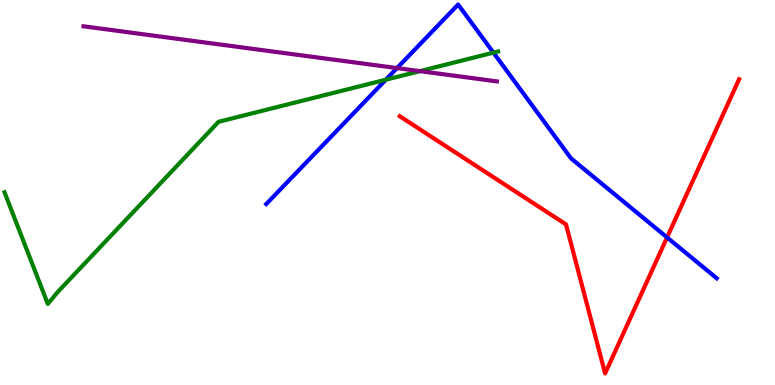[{'lines': ['blue', 'red'], 'intersections': [{'x': 8.61, 'y': 3.83}]}, {'lines': ['green', 'red'], 'intersections': []}, {'lines': ['purple', 'red'], 'intersections': []}, {'lines': ['blue', 'green'], 'intersections': [{'x': 4.98, 'y': 7.93}, {'x': 6.37, 'y': 8.63}]}, {'lines': ['blue', 'purple'], 'intersections': [{'x': 5.12, 'y': 8.23}]}, {'lines': ['green', 'purple'], 'intersections': [{'x': 5.42, 'y': 8.15}]}]